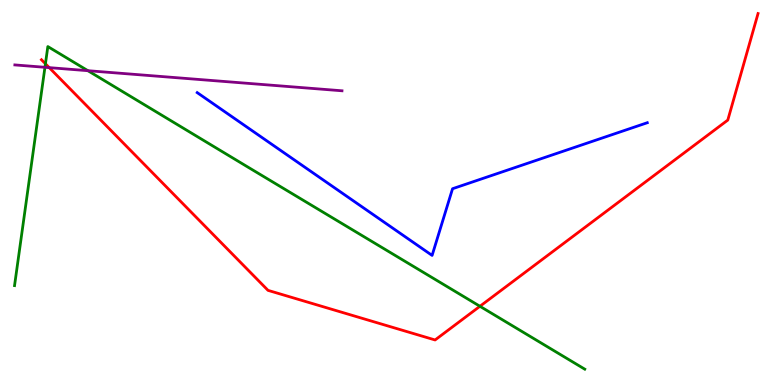[{'lines': ['blue', 'red'], 'intersections': []}, {'lines': ['green', 'red'], 'intersections': [{'x': 0.586, 'y': 8.34}, {'x': 6.19, 'y': 2.04}]}, {'lines': ['purple', 'red'], 'intersections': [{'x': 0.635, 'y': 8.24}]}, {'lines': ['blue', 'green'], 'intersections': []}, {'lines': ['blue', 'purple'], 'intersections': []}, {'lines': ['green', 'purple'], 'intersections': [{'x': 0.58, 'y': 8.25}, {'x': 1.13, 'y': 8.16}]}]